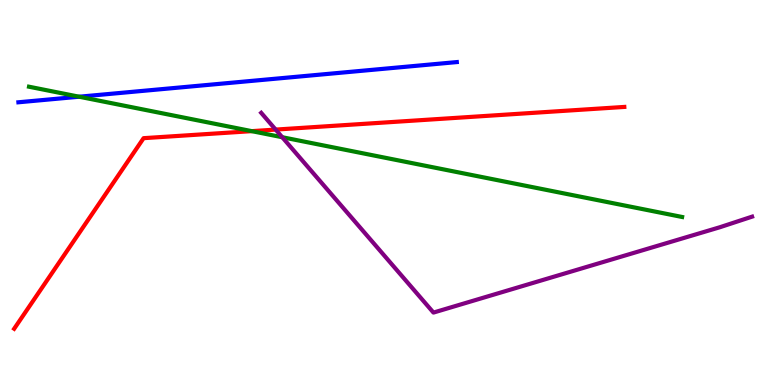[{'lines': ['blue', 'red'], 'intersections': []}, {'lines': ['green', 'red'], 'intersections': [{'x': 3.25, 'y': 6.59}]}, {'lines': ['purple', 'red'], 'intersections': [{'x': 3.56, 'y': 6.63}]}, {'lines': ['blue', 'green'], 'intersections': [{'x': 1.02, 'y': 7.49}]}, {'lines': ['blue', 'purple'], 'intersections': []}, {'lines': ['green', 'purple'], 'intersections': [{'x': 3.64, 'y': 6.44}]}]